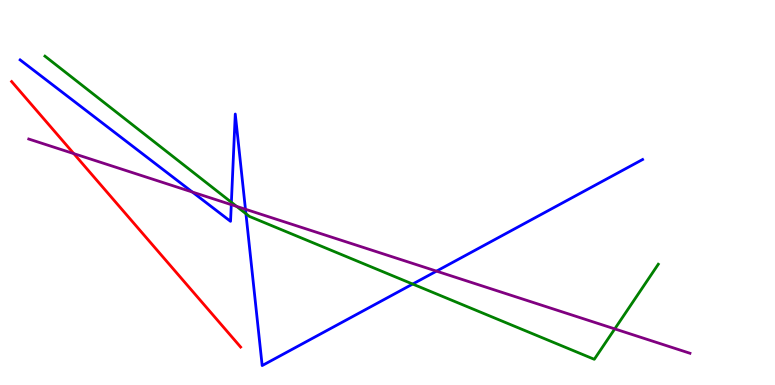[{'lines': ['blue', 'red'], 'intersections': []}, {'lines': ['green', 'red'], 'intersections': []}, {'lines': ['purple', 'red'], 'intersections': [{'x': 0.952, 'y': 6.01}]}, {'lines': ['blue', 'green'], 'intersections': [{'x': 2.99, 'y': 4.75}, {'x': 3.17, 'y': 4.45}, {'x': 5.32, 'y': 2.62}]}, {'lines': ['blue', 'purple'], 'intersections': [{'x': 2.48, 'y': 5.01}, {'x': 2.98, 'y': 4.68}, {'x': 3.17, 'y': 4.57}, {'x': 5.63, 'y': 2.96}]}, {'lines': ['green', 'purple'], 'intersections': [{'x': 3.05, 'y': 4.64}, {'x': 7.93, 'y': 1.46}]}]